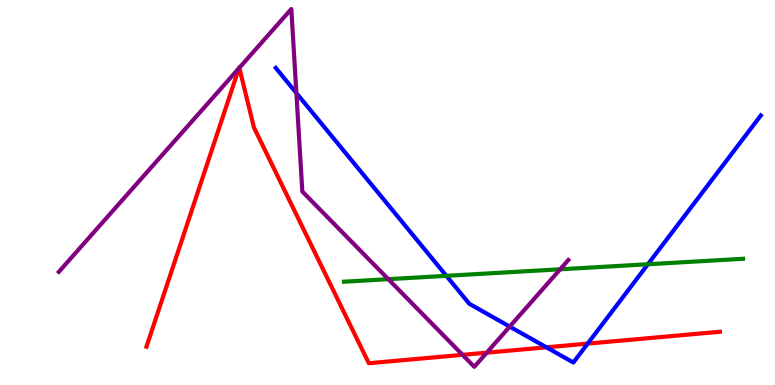[{'lines': ['blue', 'red'], 'intersections': [{'x': 7.05, 'y': 0.979}, {'x': 7.58, 'y': 1.07}]}, {'lines': ['green', 'red'], 'intersections': []}, {'lines': ['purple', 'red'], 'intersections': [{'x': 3.08, 'y': 8.23}, {'x': 3.09, 'y': 8.24}, {'x': 5.97, 'y': 0.783}, {'x': 6.28, 'y': 0.84}]}, {'lines': ['blue', 'green'], 'intersections': [{'x': 5.76, 'y': 2.84}, {'x': 8.36, 'y': 3.14}]}, {'lines': ['blue', 'purple'], 'intersections': [{'x': 3.82, 'y': 7.58}, {'x': 6.58, 'y': 1.52}]}, {'lines': ['green', 'purple'], 'intersections': [{'x': 5.01, 'y': 2.75}, {'x': 7.23, 'y': 3.01}]}]